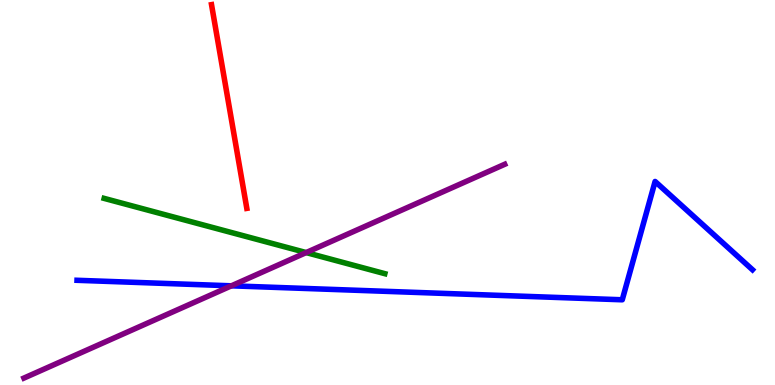[{'lines': ['blue', 'red'], 'intersections': []}, {'lines': ['green', 'red'], 'intersections': []}, {'lines': ['purple', 'red'], 'intersections': []}, {'lines': ['blue', 'green'], 'intersections': []}, {'lines': ['blue', 'purple'], 'intersections': [{'x': 2.99, 'y': 2.58}]}, {'lines': ['green', 'purple'], 'intersections': [{'x': 3.95, 'y': 3.44}]}]